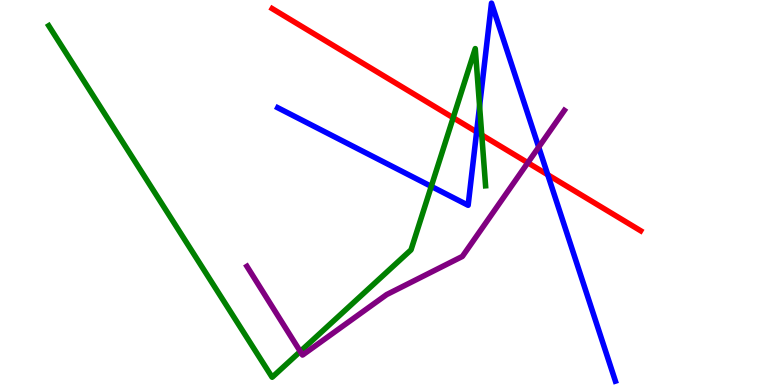[{'lines': ['blue', 'red'], 'intersections': [{'x': 6.15, 'y': 6.57}, {'x': 7.07, 'y': 5.46}]}, {'lines': ['green', 'red'], 'intersections': [{'x': 5.85, 'y': 6.94}, {'x': 6.22, 'y': 6.49}]}, {'lines': ['purple', 'red'], 'intersections': [{'x': 6.81, 'y': 5.77}]}, {'lines': ['blue', 'green'], 'intersections': [{'x': 5.56, 'y': 5.16}, {'x': 6.19, 'y': 7.24}]}, {'lines': ['blue', 'purple'], 'intersections': [{'x': 6.95, 'y': 6.18}]}, {'lines': ['green', 'purple'], 'intersections': [{'x': 3.87, 'y': 0.871}]}]